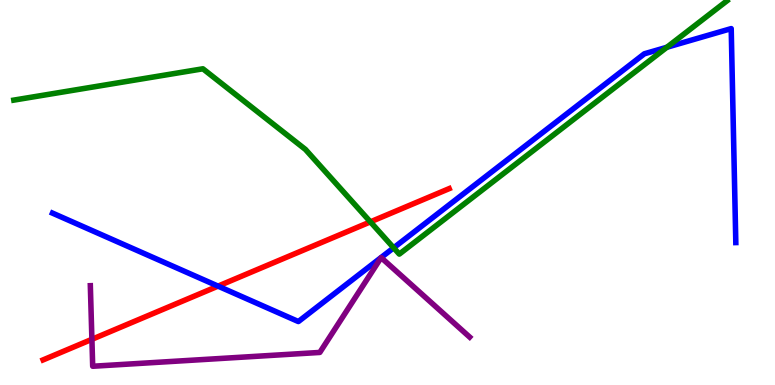[{'lines': ['blue', 'red'], 'intersections': [{'x': 2.81, 'y': 2.57}]}, {'lines': ['green', 'red'], 'intersections': [{'x': 4.78, 'y': 4.24}]}, {'lines': ['purple', 'red'], 'intersections': [{'x': 1.19, 'y': 1.19}]}, {'lines': ['blue', 'green'], 'intersections': [{'x': 5.08, 'y': 3.56}, {'x': 8.61, 'y': 8.77}]}, {'lines': ['blue', 'purple'], 'intersections': []}, {'lines': ['green', 'purple'], 'intersections': []}]